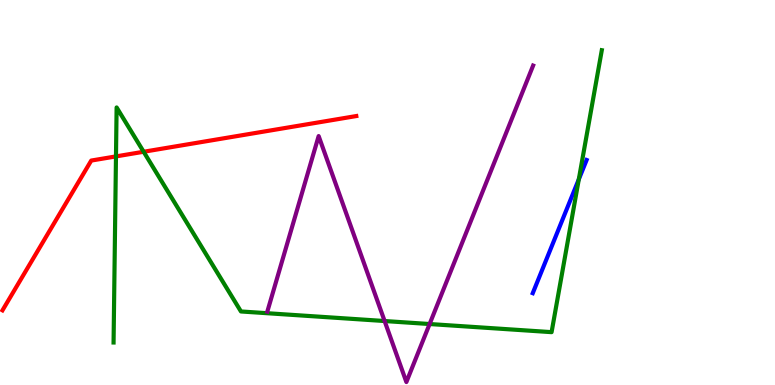[{'lines': ['blue', 'red'], 'intersections': []}, {'lines': ['green', 'red'], 'intersections': [{'x': 1.5, 'y': 5.94}, {'x': 1.85, 'y': 6.06}]}, {'lines': ['purple', 'red'], 'intersections': []}, {'lines': ['blue', 'green'], 'intersections': [{'x': 7.47, 'y': 5.34}]}, {'lines': ['blue', 'purple'], 'intersections': []}, {'lines': ['green', 'purple'], 'intersections': [{'x': 4.96, 'y': 1.66}, {'x': 5.54, 'y': 1.58}]}]